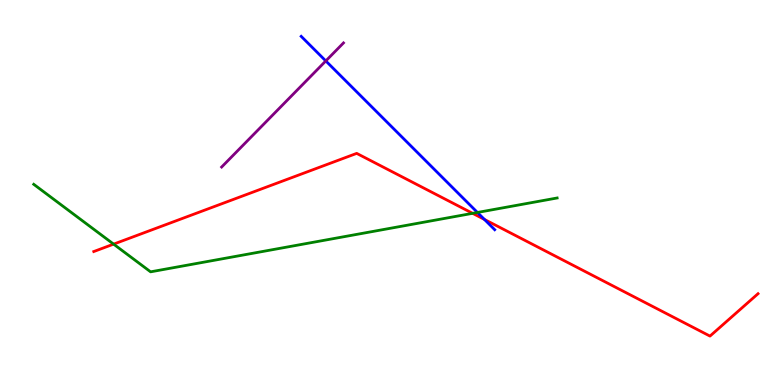[{'lines': ['blue', 'red'], 'intersections': [{'x': 6.25, 'y': 4.3}]}, {'lines': ['green', 'red'], 'intersections': [{'x': 1.47, 'y': 3.66}, {'x': 6.1, 'y': 4.46}]}, {'lines': ['purple', 'red'], 'intersections': []}, {'lines': ['blue', 'green'], 'intersections': [{'x': 6.16, 'y': 4.48}]}, {'lines': ['blue', 'purple'], 'intersections': [{'x': 4.2, 'y': 8.42}]}, {'lines': ['green', 'purple'], 'intersections': []}]